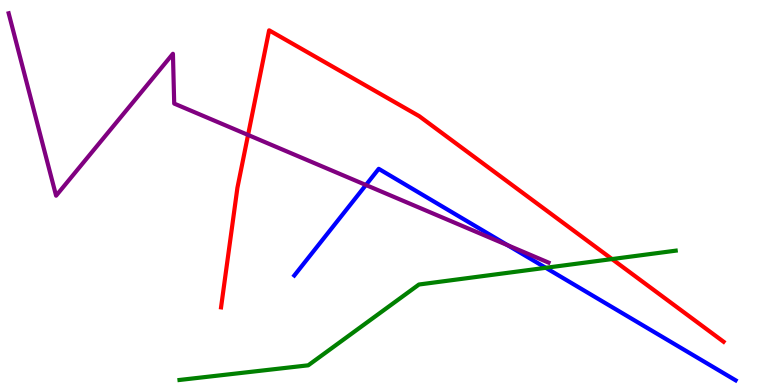[{'lines': ['blue', 'red'], 'intersections': []}, {'lines': ['green', 'red'], 'intersections': [{'x': 7.9, 'y': 3.27}]}, {'lines': ['purple', 'red'], 'intersections': [{'x': 3.2, 'y': 6.49}]}, {'lines': ['blue', 'green'], 'intersections': [{'x': 7.04, 'y': 3.04}]}, {'lines': ['blue', 'purple'], 'intersections': [{'x': 4.72, 'y': 5.19}, {'x': 6.55, 'y': 3.63}]}, {'lines': ['green', 'purple'], 'intersections': []}]